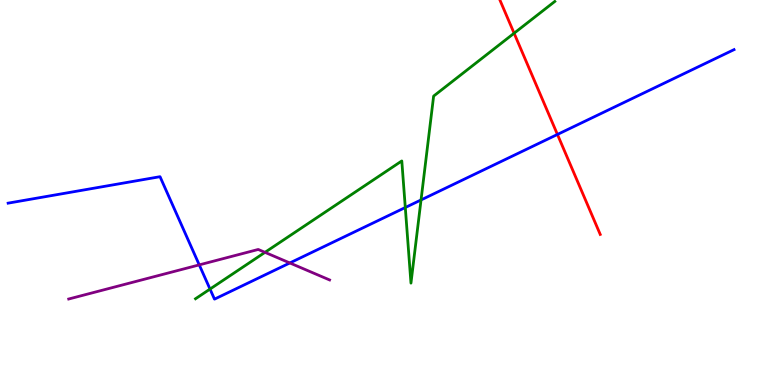[{'lines': ['blue', 'red'], 'intersections': [{'x': 7.19, 'y': 6.51}]}, {'lines': ['green', 'red'], 'intersections': [{'x': 6.63, 'y': 9.14}]}, {'lines': ['purple', 'red'], 'intersections': []}, {'lines': ['blue', 'green'], 'intersections': [{'x': 2.71, 'y': 2.49}, {'x': 5.23, 'y': 4.61}, {'x': 5.43, 'y': 4.81}]}, {'lines': ['blue', 'purple'], 'intersections': [{'x': 2.57, 'y': 3.12}, {'x': 3.74, 'y': 3.17}]}, {'lines': ['green', 'purple'], 'intersections': [{'x': 3.42, 'y': 3.45}]}]